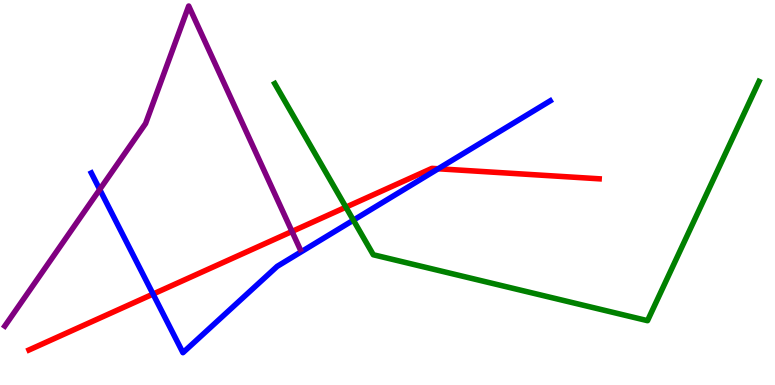[{'lines': ['blue', 'red'], 'intersections': [{'x': 1.97, 'y': 2.36}, {'x': 5.65, 'y': 5.62}]}, {'lines': ['green', 'red'], 'intersections': [{'x': 4.46, 'y': 4.62}]}, {'lines': ['purple', 'red'], 'intersections': [{'x': 3.77, 'y': 3.99}]}, {'lines': ['blue', 'green'], 'intersections': [{'x': 4.56, 'y': 4.28}]}, {'lines': ['blue', 'purple'], 'intersections': [{'x': 1.29, 'y': 5.08}]}, {'lines': ['green', 'purple'], 'intersections': []}]